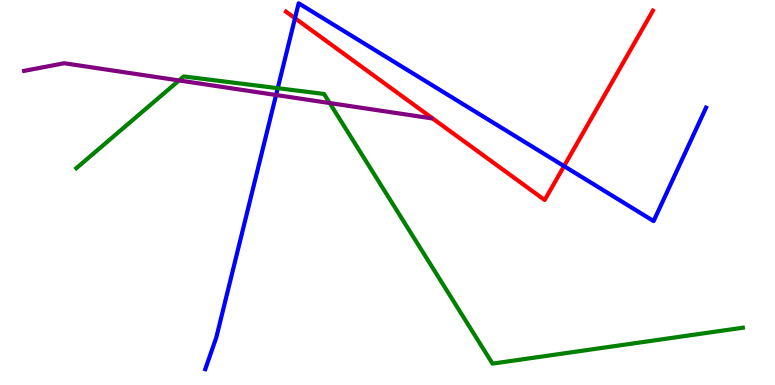[{'lines': ['blue', 'red'], 'intersections': [{'x': 3.81, 'y': 9.53}, {'x': 7.28, 'y': 5.69}]}, {'lines': ['green', 'red'], 'intersections': []}, {'lines': ['purple', 'red'], 'intersections': []}, {'lines': ['blue', 'green'], 'intersections': [{'x': 3.58, 'y': 7.71}]}, {'lines': ['blue', 'purple'], 'intersections': [{'x': 3.56, 'y': 7.53}]}, {'lines': ['green', 'purple'], 'intersections': [{'x': 2.31, 'y': 7.91}, {'x': 4.25, 'y': 7.32}]}]